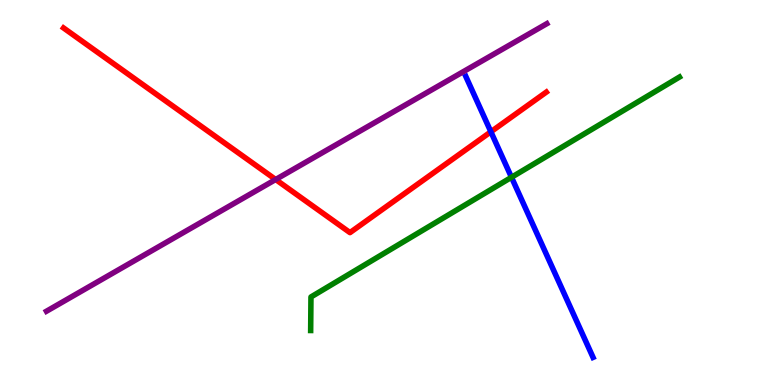[{'lines': ['blue', 'red'], 'intersections': [{'x': 6.33, 'y': 6.58}]}, {'lines': ['green', 'red'], 'intersections': []}, {'lines': ['purple', 'red'], 'intersections': [{'x': 3.56, 'y': 5.34}]}, {'lines': ['blue', 'green'], 'intersections': [{'x': 6.6, 'y': 5.39}]}, {'lines': ['blue', 'purple'], 'intersections': []}, {'lines': ['green', 'purple'], 'intersections': []}]